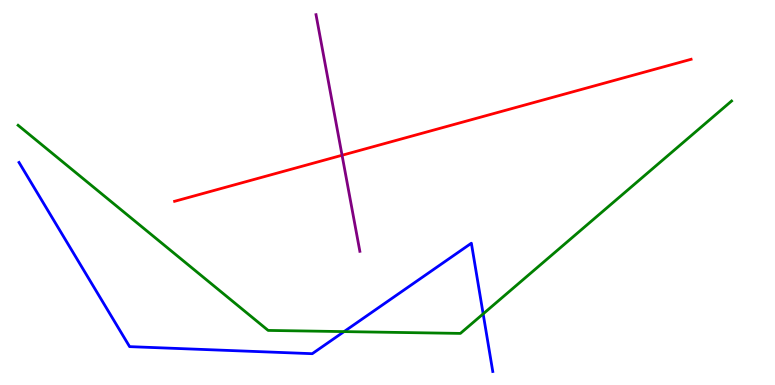[{'lines': ['blue', 'red'], 'intersections': []}, {'lines': ['green', 'red'], 'intersections': []}, {'lines': ['purple', 'red'], 'intersections': [{'x': 4.41, 'y': 5.97}]}, {'lines': ['blue', 'green'], 'intersections': [{'x': 4.44, 'y': 1.39}, {'x': 6.23, 'y': 1.85}]}, {'lines': ['blue', 'purple'], 'intersections': []}, {'lines': ['green', 'purple'], 'intersections': []}]